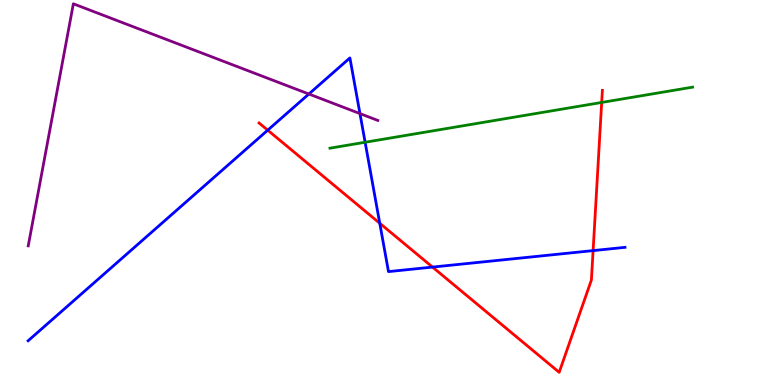[{'lines': ['blue', 'red'], 'intersections': [{'x': 3.45, 'y': 6.62}, {'x': 4.9, 'y': 4.2}, {'x': 5.58, 'y': 3.06}, {'x': 7.65, 'y': 3.49}]}, {'lines': ['green', 'red'], 'intersections': [{'x': 7.76, 'y': 7.34}]}, {'lines': ['purple', 'red'], 'intersections': []}, {'lines': ['blue', 'green'], 'intersections': [{'x': 4.71, 'y': 6.31}]}, {'lines': ['blue', 'purple'], 'intersections': [{'x': 3.99, 'y': 7.56}, {'x': 4.64, 'y': 7.05}]}, {'lines': ['green', 'purple'], 'intersections': []}]